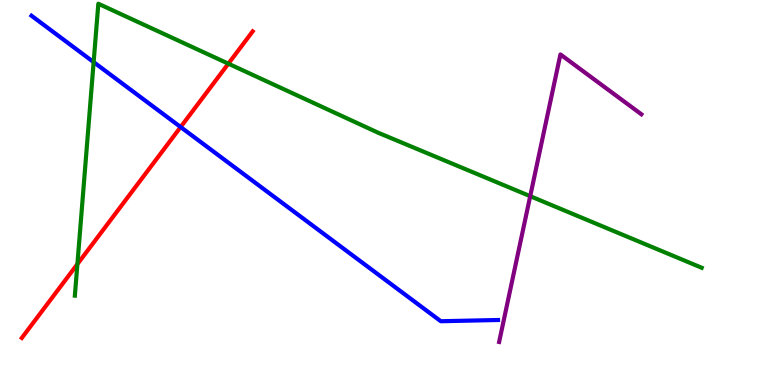[{'lines': ['blue', 'red'], 'intersections': [{'x': 2.33, 'y': 6.7}]}, {'lines': ['green', 'red'], 'intersections': [{'x': 0.999, 'y': 3.14}, {'x': 2.95, 'y': 8.35}]}, {'lines': ['purple', 'red'], 'intersections': []}, {'lines': ['blue', 'green'], 'intersections': [{'x': 1.21, 'y': 8.39}]}, {'lines': ['blue', 'purple'], 'intersections': []}, {'lines': ['green', 'purple'], 'intersections': [{'x': 6.84, 'y': 4.9}]}]